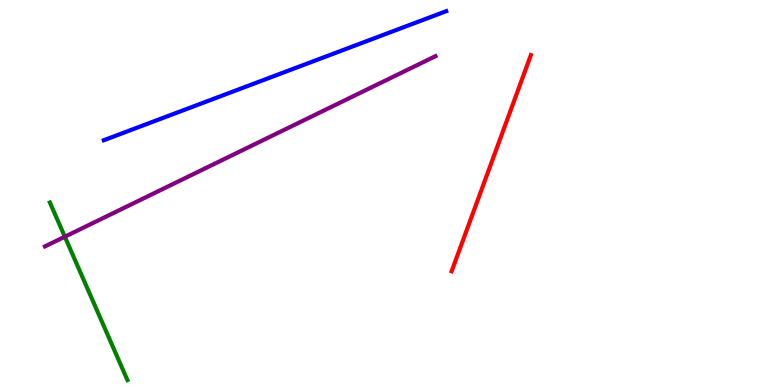[{'lines': ['blue', 'red'], 'intersections': []}, {'lines': ['green', 'red'], 'intersections': []}, {'lines': ['purple', 'red'], 'intersections': []}, {'lines': ['blue', 'green'], 'intersections': []}, {'lines': ['blue', 'purple'], 'intersections': []}, {'lines': ['green', 'purple'], 'intersections': [{'x': 0.837, 'y': 3.85}]}]